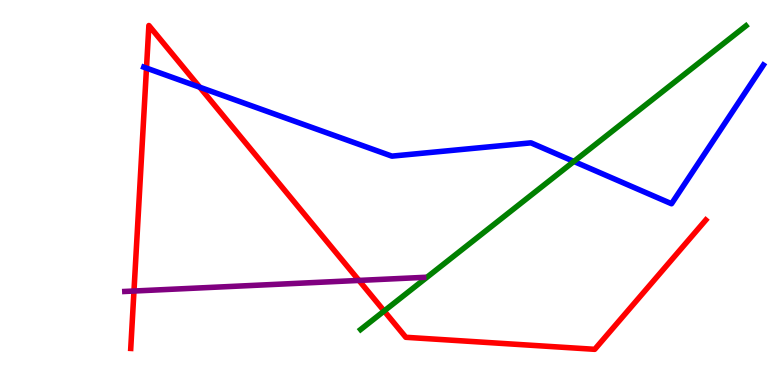[{'lines': ['blue', 'red'], 'intersections': [{'x': 1.89, 'y': 8.23}, {'x': 2.58, 'y': 7.74}]}, {'lines': ['green', 'red'], 'intersections': [{'x': 4.96, 'y': 1.92}]}, {'lines': ['purple', 'red'], 'intersections': [{'x': 1.73, 'y': 2.44}, {'x': 4.63, 'y': 2.72}]}, {'lines': ['blue', 'green'], 'intersections': [{'x': 7.41, 'y': 5.81}]}, {'lines': ['blue', 'purple'], 'intersections': []}, {'lines': ['green', 'purple'], 'intersections': []}]